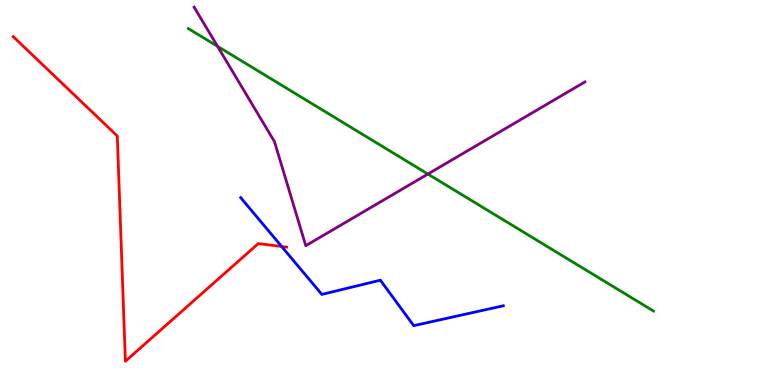[{'lines': ['blue', 'red'], 'intersections': [{'x': 3.63, 'y': 3.6}]}, {'lines': ['green', 'red'], 'intersections': []}, {'lines': ['purple', 'red'], 'intersections': []}, {'lines': ['blue', 'green'], 'intersections': []}, {'lines': ['blue', 'purple'], 'intersections': []}, {'lines': ['green', 'purple'], 'intersections': [{'x': 2.81, 'y': 8.8}, {'x': 5.52, 'y': 5.48}]}]